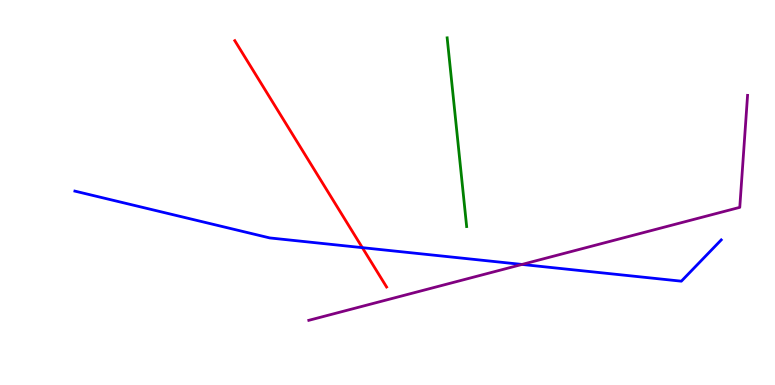[{'lines': ['blue', 'red'], 'intersections': [{'x': 4.68, 'y': 3.57}]}, {'lines': ['green', 'red'], 'intersections': []}, {'lines': ['purple', 'red'], 'intersections': []}, {'lines': ['blue', 'green'], 'intersections': []}, {'lines': ['blue', 'purple'], 'intersections': [{'x': 6.74, 'y': 3.13}]}, {'lines': ['green', 'purple'], 'intersections': []}]